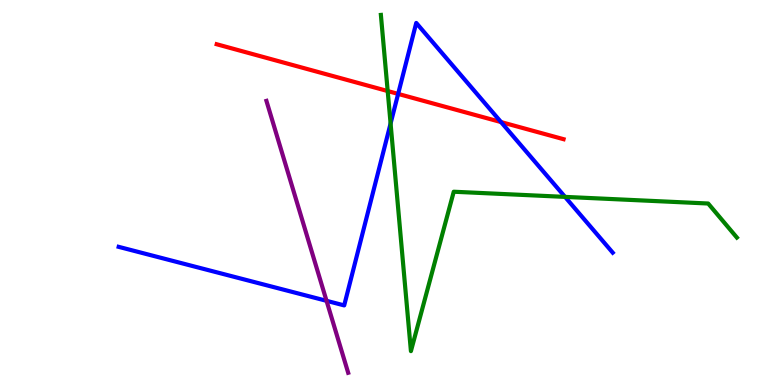[{'lines': ['blue', 'red'], 'intersections': [{'x': 5.14, 'y': 7.56}, {'x': 6.46, 'y': 6.83}]}, {'lines': ['green', 'red'], 'intersections': [{'x': 5.0, 'y': 7.64}]}, {'lines': ['purple', 'red'], 'intersections': []}, {'lines': ['blue', 'green'], 'intersections': [{'x': 5.04, 'y': 6.79}, {'x': 7.29, 'y': 4.89}]}, {'lines': ['blue', 'purple'], 'intersections': [{'x': 4.21, 'y': 2.19}]}, {'lines': ['green', 'purple'], 'intersections': []}]